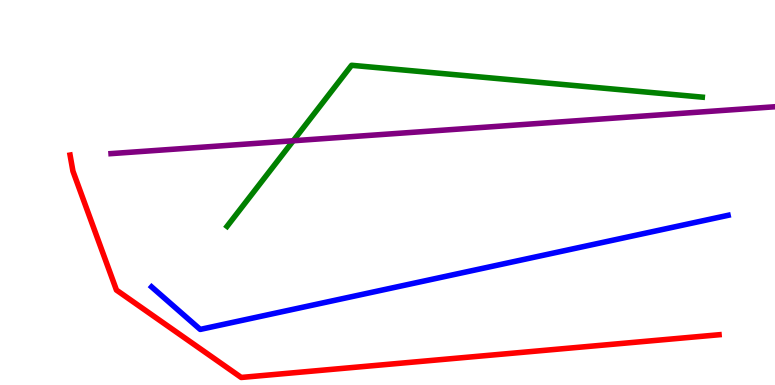[{'lines': ['blue', 'red'], 'intersections': []}, {'lines': ['green', 'red'], 'intersections': []}, {'lines': ['purple', 'red'], 'intersections': []}, {'lines': ['blue', 'green'], 'intersections': []}, {'lines': ['blue', 'purple'], 'intersections': []}, {'lines': ['green', 'purple'], 'intersections': [{'x': 3.78, 'y': 6.34}]}]